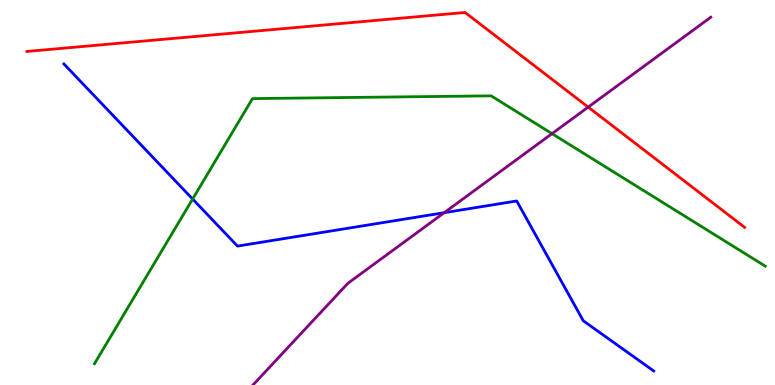[{'lines': ['blue', 'red'], 'intersections': []}, {'lines': ['green', 'red'], 'intersections': []}, {'lines': ['purple', 'red'], 'intersections': [{'x': 7.59, 'y': 7.22}]}, {'lines': ['blue', 'green'], 'intersections': [{'x': 2.49, 'y': 4.83}]}, {'lines': ['blue', 'purple'], 'intersections': [{'x': 5.73, 'y': 4.48}]}, {'lines': ['green', 'purple'], 'intersections': [{'x': 7.12, 'y': 6.53}]}]